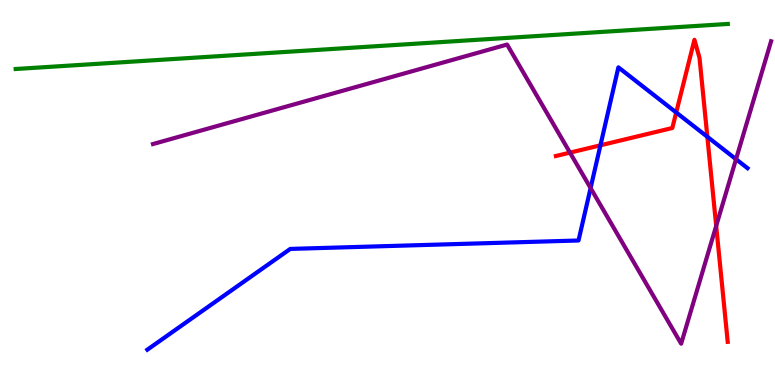[{'lines': ['blue', 'red'], 'intersections': [{'x': 7.75, 'y': 6.23}, {'x': 8.73, 'y': 7.08}, {'x': 9.13, 'y': 6.45}]}, {'lines': ['green', 'red'], 'intersections': []}, {'lines': ['purple', 'red'], 'intersections': [{'x': 7.35, 'y': 6.04}, {'x': 9.24, 'y': 4.13}]}, {'lines': ['blue', 'green'], 'intersections': []}, {'lines': ['blue', 'purple'], 'intersections': [{'x': 7.62, 'y': 5.12}, {'x': 9.5, 'y': 5.87}]}, {'lines': ['green', 'purple'], 'intersections': []}]